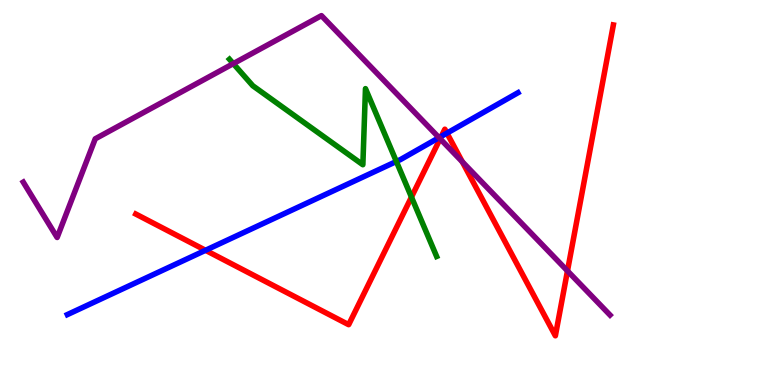[{'lines': ['blue', 'red'], 'intersections': [{'x': 2.65, 'y': 3.5}, {'x': 5.69, 'y': 6.46}, {'x': 5.77, 'y': 6.54}]}, {'lines': ['green', 'red'], 'intersections': [{'x': 5.31, 'y': 4.88}]}, {'lines': ['purple', 'red'], 'intersections': [{'x': 5.68, 'y': 6.39}, {'x': 5.96, 'y': 5.8}, {'x': 7.32, 'y': 2.96}]}, {'lines': ['blue', 'green'], 'intersections': [{'x': 5.11, 'y': 5.81}]}, {'lines': ['blue', 'purple'], 'intersections': [{'x': 5.66, 'y': 6.42}]}, {'lines': ['green', 'purple'], 'intersections': [{'x': 3.01, 'y': 8.35}]}]